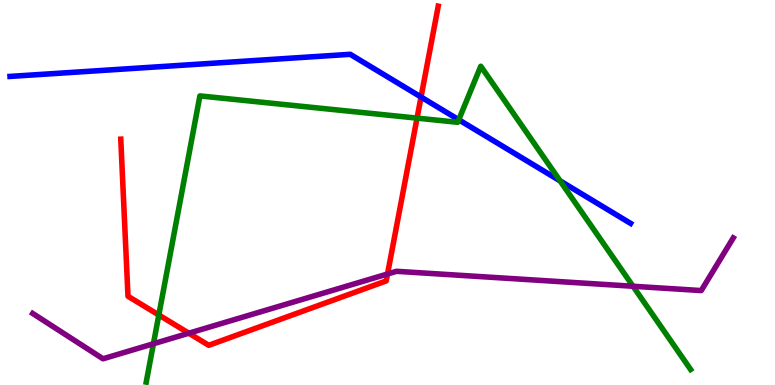[{'lines': ['blue', 'red'], 'intersections': [{'x': 5.43, 'y': 7.48}]}, {'lines': ['green', 'red'], 'intersections': [{'x': 2.05, 'y': 1.82}, {'x': 5.38, 'y': 6.93}]}, {'lines': ['purple', 'red'], 'intersections': [{'x': 2.44, 'y': 1.35}, {'x': 5.0, 'y': 2.88}]}, {'lines': ['blue', 'green'], 'intersections': [{'x': 5.92, 'y': 6.89}, {'x': 7.23, 'y': 5.3}]}, {'lines': ['blue', 'purple'], 'intersections': []}, {'lines': ['green', 'purple'], 'intersections': [{'x': 1.98, 'y': 1.07}, {'x': 8.17, 'y': 2.56}]}]